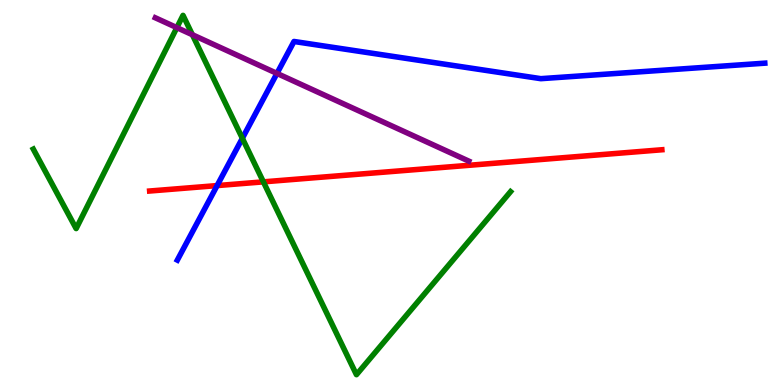[{'lines': ['blue', 'red'], 'intersections': [{'x': 2.8, 'y': 5.18}]}, {'lines': ['green', 'red'], 'intersections': [{'x': 3.4, 'y': 5.28}]}, {'lines': ['purple', 'red'], 'intersections': []}, {'lines': ['blue', 'green'], 'intersections': [{'x': 3.13, 'y': 6.41}]}, {'lines': ['blue', 'purple'], 'intersections': [{'x': 3.57, 'y': 8.09}]}, {'lines': ['green', 'purple'], 'intersections': [{'x': 2.28, 'y': 9.28}, {'x': 2.48, 'y': 9.1}]}]